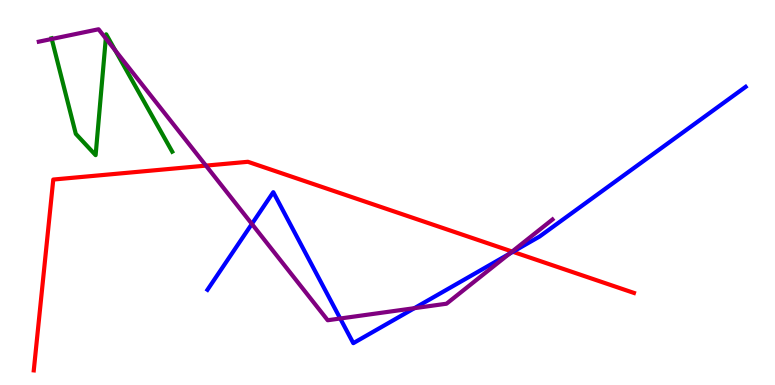[{'lines': ['blue', 'red'], 'intersections': [{'x': 6.62, 'y': 3.46}]}, {'lines': ['green', 'red'], 'intersections': []}, {'lines': ['purple', 'red'], 'intersections': [{'x': 2.66, 'y': 5.7}, {'x': 6.61, 'y': 3.47}]}, {'lines': ['blue', 'green'], 'intersections': []}, {'lines': ['blue', 'purple'], 'intersections': [{'x': 3.25, 'y': 4.18}, {'x': 4.39, 'y': 1.73}, {'x': 5.35, 'y': 2.0}, {'x': 6.57, 'y': 3.4}]}, {'lines': ['green', 'purple'], 'intersections': [{'x': 0.667, 'y': 8.99}, {'x': 1.37, 'y': 9.0}, {'x': 1.49, 'y': 8.69}]}]